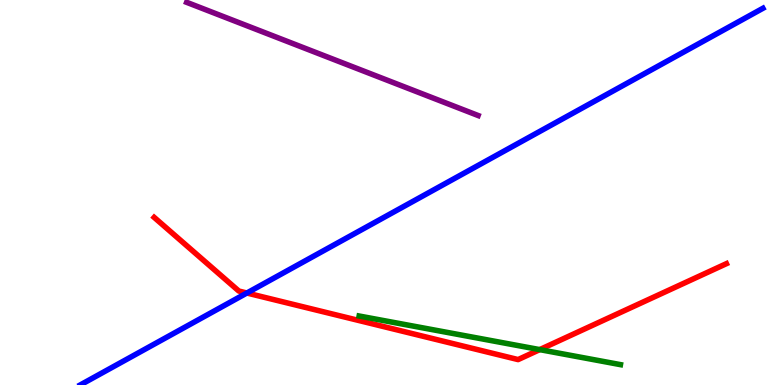[{'lines': ['blue', 'red'], 'intersections': [{'x': 3.19, 'y': 2.39}]}, {'lines': ['green', 'red'], 'intersections': [{'x': 6.96, 'y': 0.919}]}, {'lines': ['purple', 'red'], 'intersections': []}, {'lines': ['blue', 'green'], 'intersections': []}, {'lines': ['blue', 'purple'], 'intersections': []}, {'lines': ['green', 'purple'], 'intersections': []}]